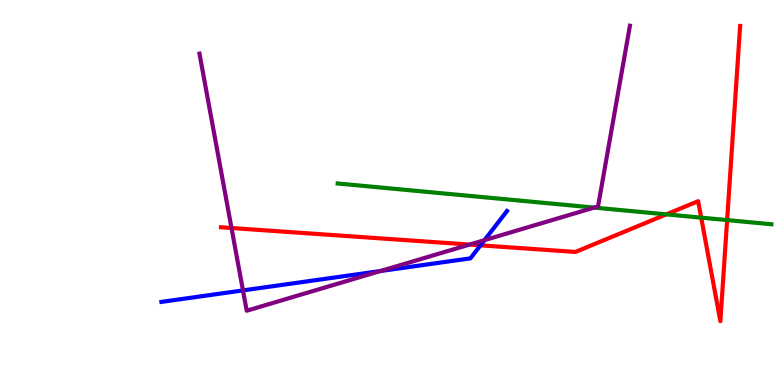[{'lines': ['blue', 'red'], 'intersections': [{'x': 6.2, 'y': 3.63}]}, {'lines': ['green', 'red'], 'intersections': [{'x': 8.6, 'y': 4.43}, {'x': 9.05, 'y': 4.35}, {'x': 9.38, 'y': 4.28}]}, {'lines': ['purple', 'red'], 'intersections': [{'x': 2.99, 'y': 4.08}, {'x': 6.06, 'y': 3.65}]}, {'lines': ['blue', 'green'], 'intersections': []}, {'lines': ['blue', 'purple'], 'intersections': [{'x': 3.14, 'y': 2.46}, {'x': 4.91, 'y': 2.96}, {'x': 6.25, 'y': 3.76}]}, {'lines': ['green', 'purple'], 'intersections': [{'x': 7.67, 'y': 4.61}]}]